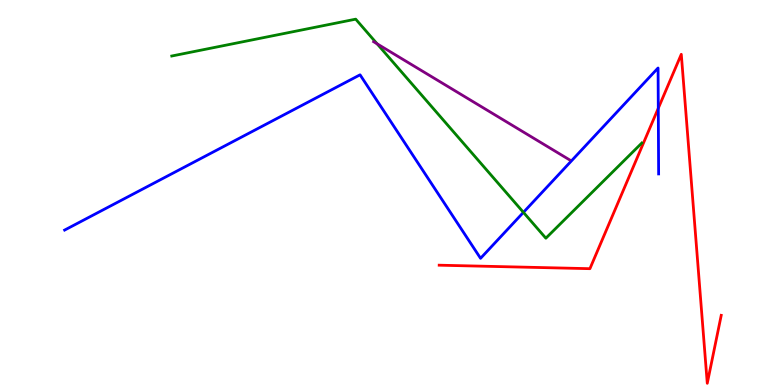[{'lines': ['blue', 'red'], 'intersections': [{'x': 8.49, 'y': 7.19}]}, {'lines': ['green', 'red'], 'intersections': []}, {'lines': ['purple', 'red'], 'intersections': []}, {'lines': ['blue', 'green'], 'intersections': [{'x': 6.75, 'y': 4.48}]}, {'lines': ['blue', 'purple'], 'intersections': []}, {'lines': ['green', 'purple'], 'intersections': [{'x': 4.87, 'y': 8.86}]}]